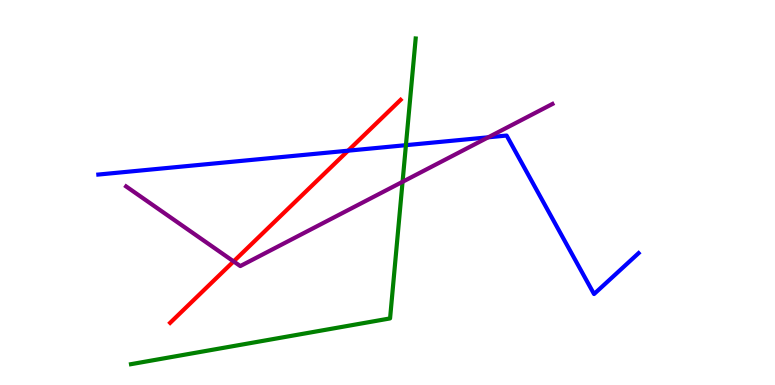[{'lines': ['blue', 'red'], 'intersections': [{'x': 4.49, 'y': 6.09}]}, {'lines': ['green', 'red'], 'intersections': []}, {'lines': ['purple', 'red'], 'intersections': [{'x': 3.01, 'y': 3.21}]}, {'lines': ['blue', 'green'], 'intersections': [{'x': 5.24, 'y': 6.23}]}, {'lines': ['blue', 'purple'], 'intersections': [{'x': 6.3, 'y': 6.43}]}, {'lines': ['green', 'purple'], 'intersections': [{'x': 5.19, 'y': 5.28}]}]